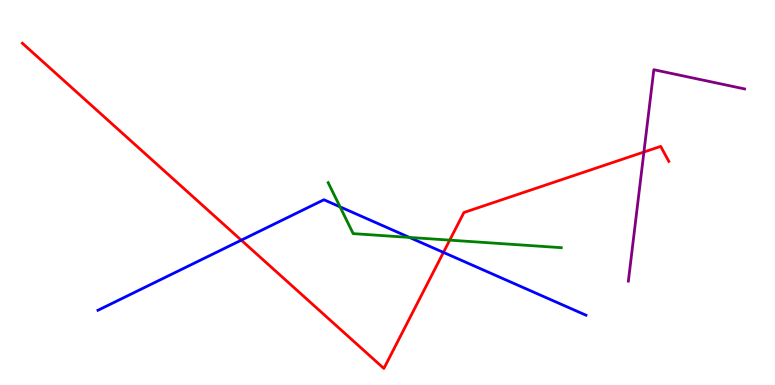[{'lines': ['blue', 'red'], 'intersections': [{'x': 3.11, 'y': 3.76}, {'x': 5.72, 'y': 3.44}]}, {'lines': ['green', 'red'], 'intersections': [{'x': 5.8, 'y': 3.76}]}, {'lines': ['purple', 'red'], 'intersections': [{'x': 8.31, 'y': 6.05}]}, {'lines': ['blue', 'green'], 'intersections': [{'x': 4.39, 'y': 4.63}, {'x': 5.28, 'y': 3.83}]}, {'lines': ['blue', 'purple'], 'intersections': []}, {'lines': ['green', 'purple'], 'intersections': []}]